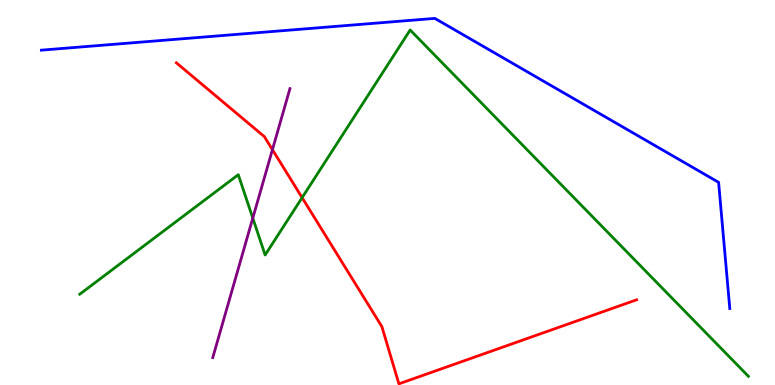[{'lines': ['blue', 'red'], 'intersections': []}, {'lines': ['green', 'red'], 'intersections': [{'x': 3.9, 'y': 4.87}]}, {'lines': ['purple', 'red'], 'intersections': [{'x': 3.52, 'y': 6.11}]}, {'lines': ['blue', 'green'], 'intersections': []}, {'lines': ['blue', 'purple'], 'intersections': []}, {'lines': ['green', 'purple'], 'intersections': [{'x': 3.26, 'y': 4.33}]}]